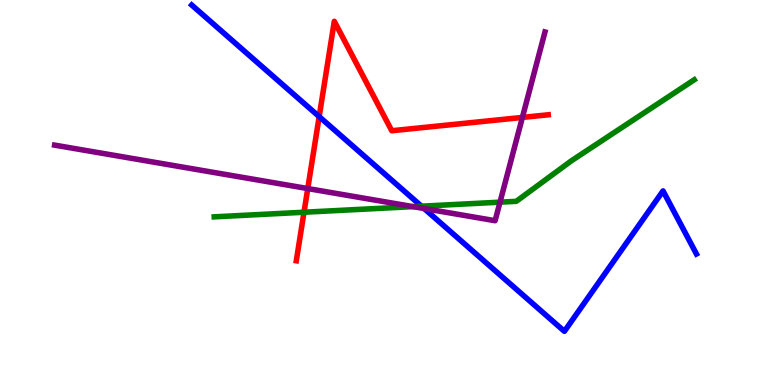[{'lines': ['blue', 'red'], 'intersections': [{'x': 4.12, 'y': 6.97}]}, {'lines': ['green', 'red'], 'intersections': [{'x': 3.92, 'y': 4.49}]}, {'lines': ['purple', 'red'], 'intersections': [{'x': 3.97, 'y': 5.1}, {'x': 6.74, 'y': 6.95}]}, {'lines': ['blue', 'green'], 'intersections': [{'x': 5.44, 'y': 4.64}]}, {'lines': ['blue', 'purple'], 'intersections': [{'x': 5.47, 'y': 4.58}]}, {'lines': ['green', 'purple'], 'intersections': [{'x': 5.33, 'y': 4.63}, {'x': 6.45, 'y': 4.75}]}]